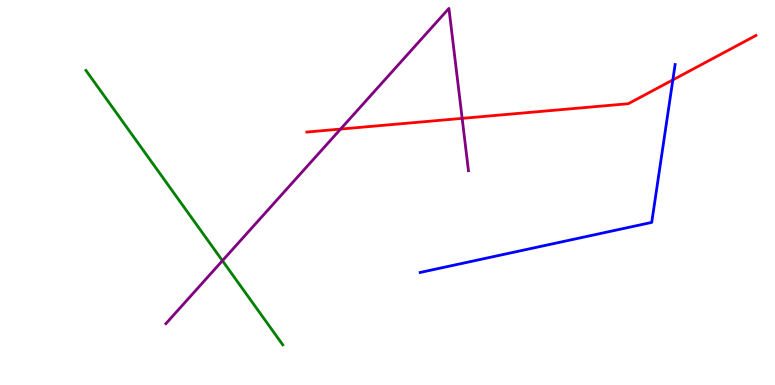[{'lines': ['blue', 'red'], 'intersections': [{'x': 8.68, 'y': 7.92}]}, {'lines': ['green', 'red'], 'intersections': []}, {'lines': ['purple', 'red'], 'intersections': [{'x': 4.39, 'y': 6.65}, {'x': 5.96, 'y': 6.93}]}, {'lines': ['blue', 'green'], 'intersections': []}, {'lines': ['blue', 'purple'], 'intersections': []}, {'lines': ['green', 'purple'], 'intersections': [{'x': 2.87, 'y': 3.23}]}]